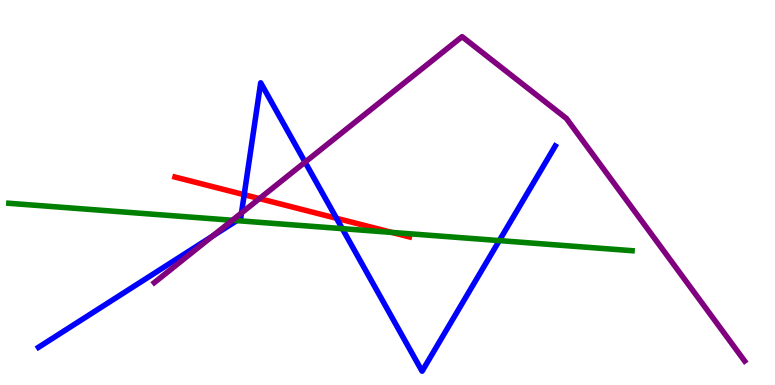[{'lines': ['blue', 'red'], 'intersections': [{'x': 3.15, 'y': 4.94}, {'x': 4.34, 'y': 4.33}]}, {'lines': ['green', 'red'], 'intersections': [{'x': 5.06, 'y': 3.96}]}, {'lines': ['purple', 'red'], 'intersections': [{'x': 3.35, 'y': 4.84}]}, {'lines': ['blue', 'green'], 'intersections': [{'x': 3.06, 'y': 4.27}, {'x': 4.42, 'y': 4.06}, {'x': 6.44, 'y': 3.75}]}, {'lines': ['blue', 'purple'], 'intersections': [{'x': 2.74, 'y': 3.86}, {'x': 3.12, 'y': 4.47}, {'x': 3.94, 'y': 5.79}]}, {'lines': ['green', 'purple'], 'intersections': [{'x': 3.0, 'y': 4.28}]}]